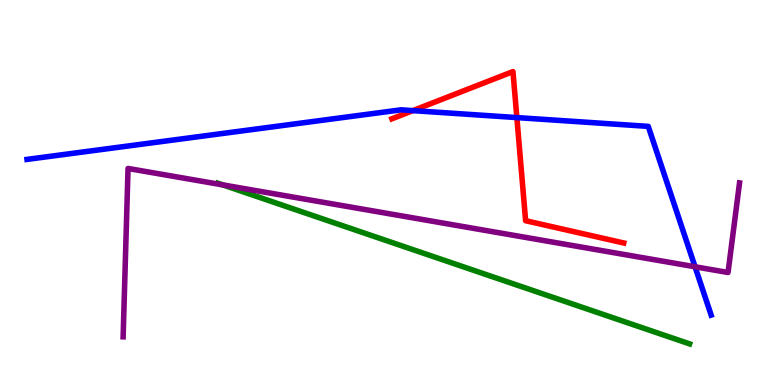[{'lines': ['blue', 'red'], 'intersections': [{'x': 5.33, 'y': 7.13}, {'x': 6.67, 'y': 6.95}]}, {'lines': ['green', 'red'], 'intersections': []}, {'lines': ['purple', 'red'], 'intersections': []}, {'lines': ['blue', 'green'], 'intersections': []}, {'lines': ['blue', 'purple'], 'intersections': [{'x': 8.97, 'y': 3.07}]}, {'lines': ['green', 'purple'], 'intersections': [{'x': 2.88, 'y': 5.2}]}]